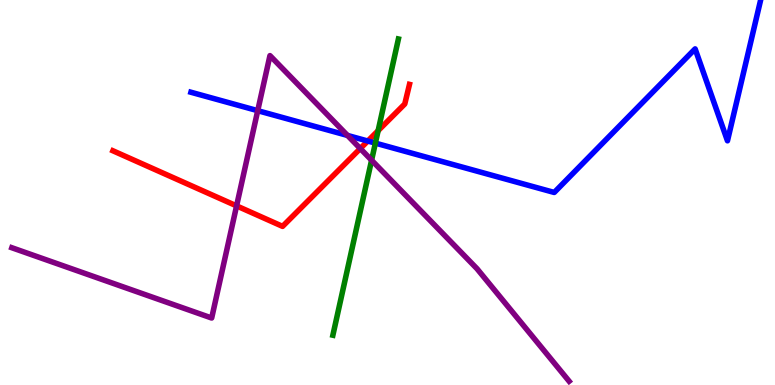[{'lines': ['blue', 'red'], 'intersections': [{'x': 4.75, 'y': 6.34}]}, {'lines': ['green', 'red'], 'intersections': [{'x': 4.88, 'y': 6.61}]}, {'lines': ['purple', 'red'], 'intersections': [{'x': 3.05, 'y': 4.65}, {'x': 4.65, 'y': 6.14}]}, {'lines': ['blue', 'green'], 'intersections': [{'x': 4.84, 'y': 6.28}]}, {'lines': ['blue', 'purple'], 'intersections': [{'x': 3.33, 'y': 7.13}, {'x': 4.48, 'y': 6.48}]}, {'lines': ['green', 'purple'], 'intersections': [{'x': 4.79, 'y': 5.84}]}]